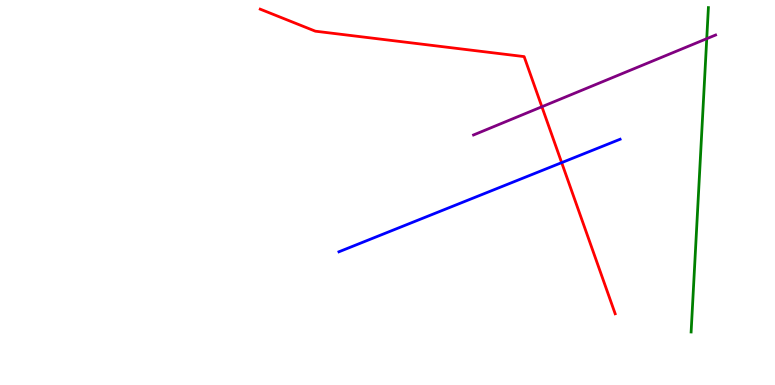[{'lines': ['blue', 'red'], 'intersections': [{'x': 7.25, 'y': 5.78}]}, {'lines': ['green', 'red'], 'intersections': []}, {'lines': ['purple', 'red'], 'intersections': [{'x': 6.99, 'y': 7.23}]}, {'lines': ['blue', 'green'], 'intersections': []}, {'lines': ['blue', 'purple'], 'intersections': []}, {'lines': ['green', 'purple'], 'intersections': [{'x': 9.12, 'y': 9.0}]}]